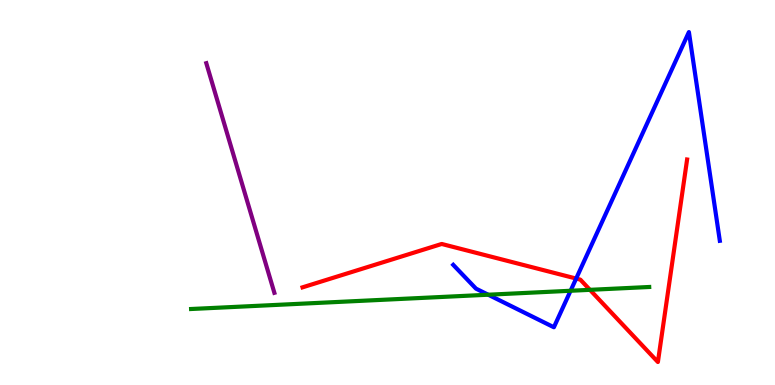[{'lines': ['blue', 'red'], 'intersections': [{'x': 7.43, 'y': 2.76}]}, {'lines': ['green', 'red'], 'intersections': [{'x': 7.61, 'y': 2.47}]}, {'lines': ['purple', 'red'], 'intersections': []}, {'lines': ['blue', 'green'], 'intersections': [{'x': 6.3, 'y': 2.34}, {'x': 7.36, 'y': 2.45}]}, {'lines': ['blue', 'purple'], 'intersections': []}, {'lines': ['green', 'purple'], 'intersections': []}]